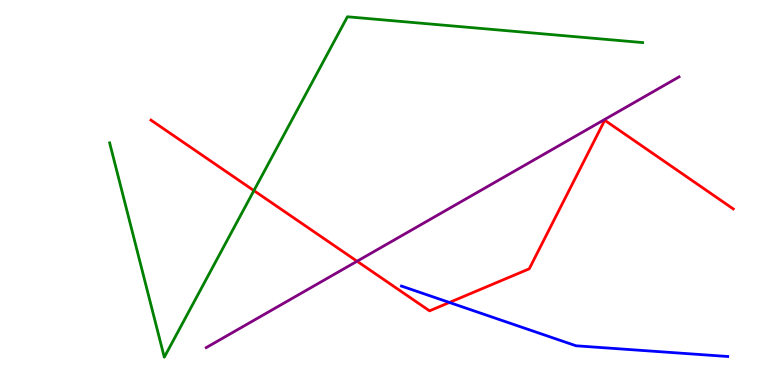[{'lines': ['blue', 'red'], 'intersections': [{'x': 5.8, 'y': 2.14}]}, {'lines': ['green', 'red'], 'intersections': [{'x': 3.28, 'y': 5.05}]}, {'lines': ['purple', 'red'], 'intersections': [{'x': 4.61, 'y': 3.21}]}, {'lines': ['blue', 'green'], 'intersections': []}, {'lines': ['blue', 'purple'], 'intersections': []}, {'lines': ['green', 'purple'], 'intersections': []}]